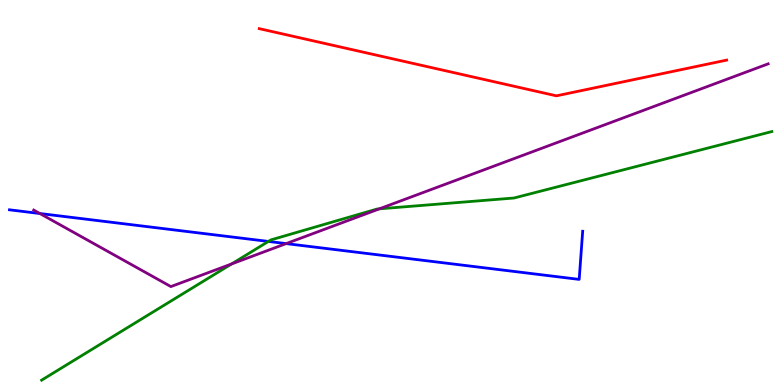[{'lines': ['blue', 'red'], 'intersections': []}, {'lines': ['green', 'red'], 'intersections': []}, {'lines': ['purple', 'red'], 'intersections': []}, {'lines': ['blue', 'green'], 'intersections': [{'x': 3.46, 'y': 3.73}]}, {'lines': ['blue', 'purple'], 'intersections': [{'x': 0.515, 'y': 4.45}, {'x': 3.69, 'y': 3.67}]}, {'lines': ['green', 'purple'], 'intersections': [{'x': 2.99, 'y': 3.14}, {'x': 4.9, 'y': 4.58}]}]